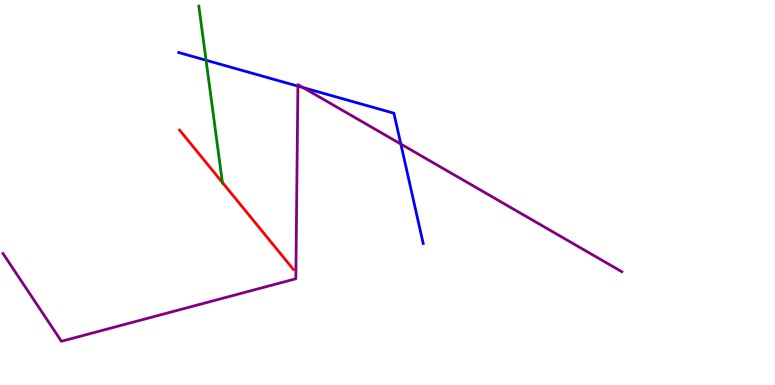[{'lines': ['blue', 'red'], 'intersections': []}, {'lines': ['green', 'red'], 'intersections': [{'x': 2.87, 'y': 5.26}]}, {'lines': ['purple', 'red'], 'intersections': []}, {'lines': ['blue', 'green'], 'intersections': [{'x': 2.66, 'y': 8.44}]}, {'lines': ['blue', 'purple'], 'intersections': [{'x': 3.84, 'y': 7.76}, {'x': 3.91, 'y': 7.72}, {'x': 5.17, 'y': 6.26}]}, {'lines': ['green', 'purple'], 'intersections': []}]